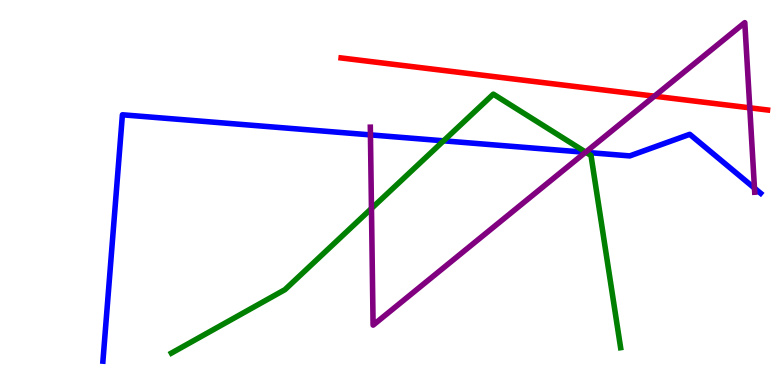[{'lines': ['blue', 'red'], 'intersections': []}, {'lines': ['green', 'red'], 'intersections': []}, {'lines': ['purple', 'red'], 'intersections': [{'x': 8.44, 'y': 7.5}, {'x': 9.67, 'y': 7.2}]}, {'lines': ['blue', 'green'], 'intersections': [{'x': 5.72, 'y': 6.34}, {'x': 7.56, 'y': 6.04}]}, {'lines': ['blue', 'purple'], 'intersections': [{'x': 4.78, 'y': 6.5}, {'x': 7.55, 'y': 6.04}, {'x': 9.74, 'y': 5.11}]}, {'lines': ['green', 'purple'], 'intersections': [{'x': 4.79, 'y': 4.58}, {'x': 7.56, 'y': 6.05}]}]